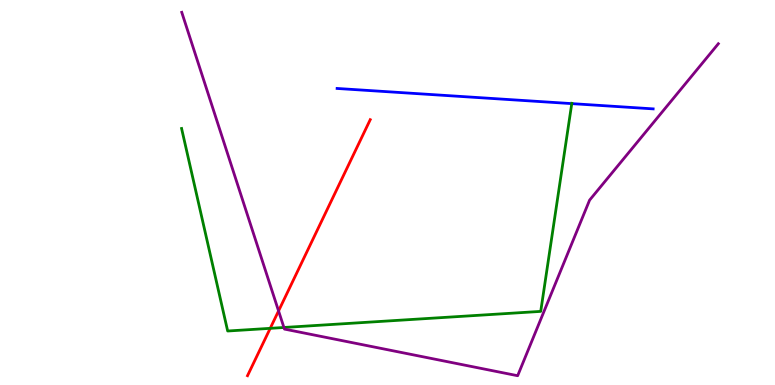[{'lines': ['blue', 'red'], 'intersections': []}, {'lines': ['green', 'red'], 'intersections': [{'x': 3.49, 'y': 1.47}]}, {'lines': ['purple', 'red'], 'intersections': [{'x': 3.59, 'y': 1.92}]}, {'lines': ['blue', 'green'], 'intersections': [{'x': 7.38, 'y': 7.31}]}, {'lines': ['blue', 'purple'], 'intersections': []}, {'lines': ['green', 'purple'], 'intersections': [{'x': 3.66, 'y': 1.49}]}]